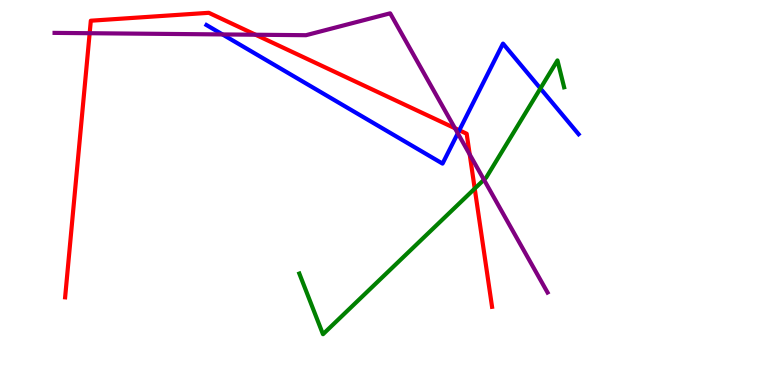[{'lines': ['blue', 'red'], 'intersections': [{'x': 5.93, 'y': 6.62}]}, {'lines': ['green', 'red'], 'intersections': [{'x': 6.13, 'y': 5.1}]}, {'lines': ['purple', 'red'], 'intersections': [{'x': 1.16, 'y': 9.14}, {'x': 3.3, 'y': 9.1}, {'x': 5.87, 'y': 6.67}, {'x': 6.06, 'y': 5.99}]}, {'lines': ['blue', 'green'], 'intersections': [{'x': 6.97, 'y': 7.7}]}, {'lines': ['blue', 'purple'], 'intersections': [{'x': 2.87, 'y': 9.11}, {'x': 5.91, 'y': 6.54}]}, {'lines': ['green', 'purple'], 'intersections': [{'x': 6.24, 'y': 5.33}]}]